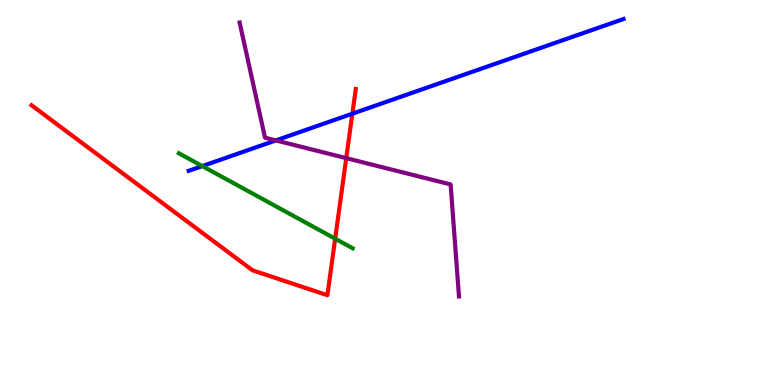[{'lines': ['blue', 'red'], 'intersections': [{'x': 4.55, 'y': 7.05}]}, {'lines': ['green', 'red'], 'intersections': [{'x': 4.32, 'y': 3.8}]}, {'lines': ['purple', 'red'], 'intersections': [{'x': 4.47, 'y': 5.89}]}, {'lines': ['blue', 'green'], 'intersections': [{'x': 2.61, 'y': 5.69}]}, {'lines': ['blue', 'purple'], 'intersections': [{'x': 3.56, 'y': 6.35}]}, {'lines': ['green', 'purple'], 'intersections': []}]